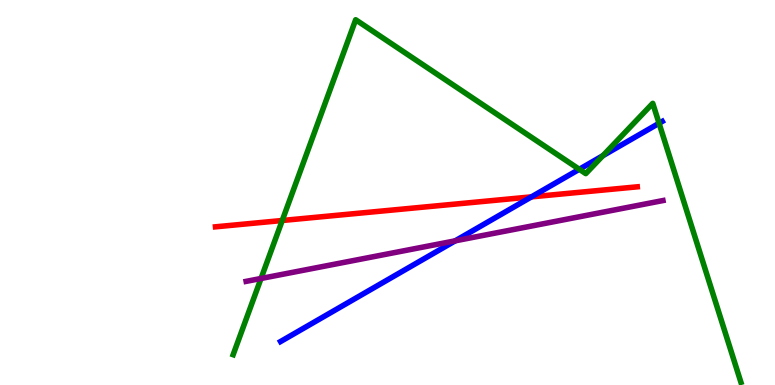[{'lines': ['blue', 'red'], 'intersections': [{'x': 6.86, 'y': 4.89}]}, {'lines': ['green', 'red'], 'intersections': [{'x': 3.64, 'y': 4.27}]}, {'lines': ['purple', 'red'], 'intersections': []}, {'lines': ['blue', 'green'], 'intersections': [{'x': 7.47, 'y': 5.6}, {'x': 7.78, 'y': 5.96}, {'x': 8.5, 'y': 6.8}]}, {'lines': ['blue', 'purple'], 'intersections': [{'x': 5.87, 'y': 3.74}]}, {'lines': ['green', 'purple'], 'intersections': [{'x': 3.37, 'y': 2.77}]}]